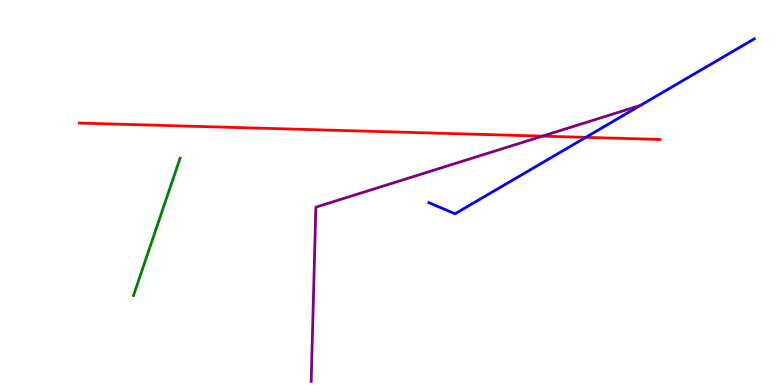[{'lines': ['blue', 'red'], 'intersections': [{'x': 7.56, 'y': 6.43}]}, {'lines': ['green', 'red'], 'intersections': []}, {'lines': ['purple', 'red'], 'intersections': [{'x': 7.0, 'y': 6.46}]}, {'lines': ['blue', 'green'], 'intersections': []}, {'lines': ['blue', 'purple'], 'intersections': [{'x': 8.26, 'y': 7.26}]}, {'lines': ['green', 'purple'], 'intersections': []}]